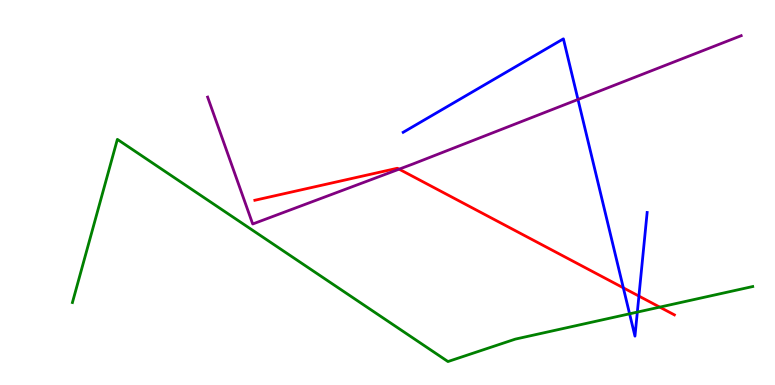[{'lines': ['blue', 'red'], 'intersections': [{'x': 8.04, 'y': 2.52}, {'x': 8.24, 'y': 2.31}]}, {'lines': ['green', 'red'], 'intersections': [{'x': 8.51, 'y': 2.02}]}, {'lines': ['purple', 'red'], 'intersections': [{'x': 5.15, 'y': 5.61}]}, {'lines': ['blue', 'green'], 'intersections': [{'x': 8.12, 'y': 1.85}, {'x': 8.22, 'y': 1.89}]}, {'lines': ['blue', 'purple'], 'intersections': [{'x': 7.46, 'y': 7.42}]}, {'lines': ['green', 'purple'], 'intersections': []}]